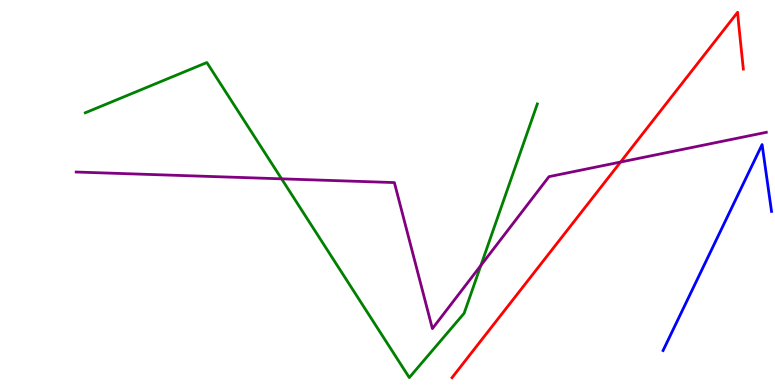[{'lines': ['blue', 'red'], 'intersections': []}, {'lines': ['green', 'red'], 'intersections': []}, {'lines': ['purple', 'red'], 'intersections': [{'x': 8.01, 'y': 5.79}]}, {'lines': ['blue', 'green'], 'intersections': []}, {'lines': ['blue', 'purple'], 'intersections': []}, {'lines': ['green', 'purple'], 'intersections': [{'x': 3.63, 'y': 5.35}, {'x': 6.2, 'y': 3.11}]}]